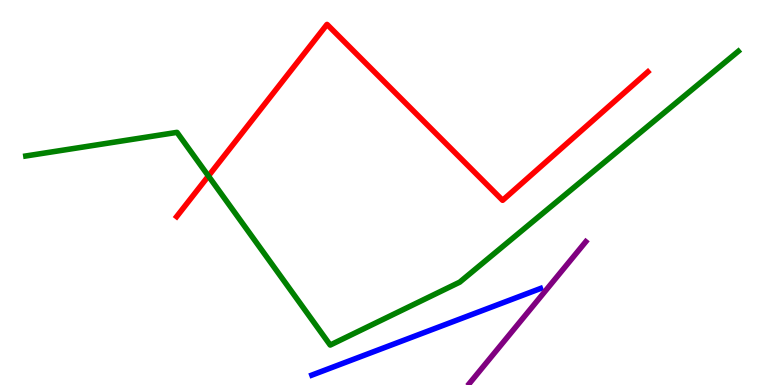[{'lines': ['blue', 'red'], 'intersections': []}, {'lines': ['green', 'red'], 'intersections': [{'x': 2.69, 'y': 5.43}]}, {'lines': ['purple', 'red'], 'intersections': []}, {'lines': ['blue', 'green'], 'intersections': []}, {'lines': ['blue', 'purple'], 'intersections': []}, {'lines': ['green', 'purple'], 'intersections': []}]